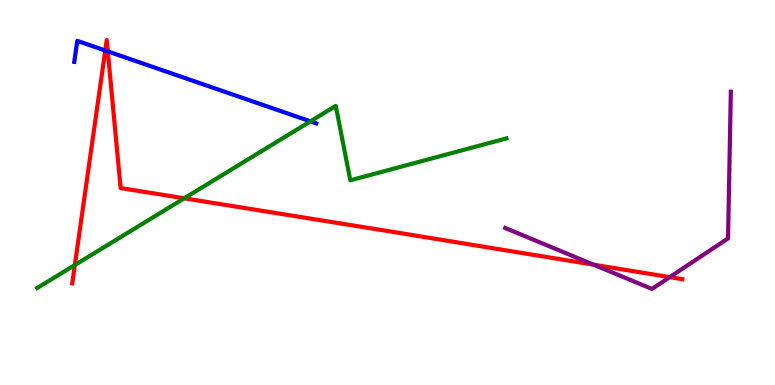[{'lines': ['blue', 'red'], 'intersections': [{'x': 1.36, 'y': 8.69}, {'x': 1.39, 'y': 8.66}]}, {'lines': ['green', 'red'], 'intersections': [{'x': 0.966, 'y': 3.12}, {'x': 2.38, 'y': 4.85}]}, {'lines': ['purple', 'red'], 'intersections': [{'x': 7.66, 'y': 3.13}, {'x': 8.64, 'y': 2.8}]}, {'lines': ['blue', 'green'], 'intersections': [{'x': 4.01, 'y': 6.85}]}, {'lines': ['blue', 'purple'], 'intersections': []}, {'lines': ['green', 'purple'], 'intersections': []}]